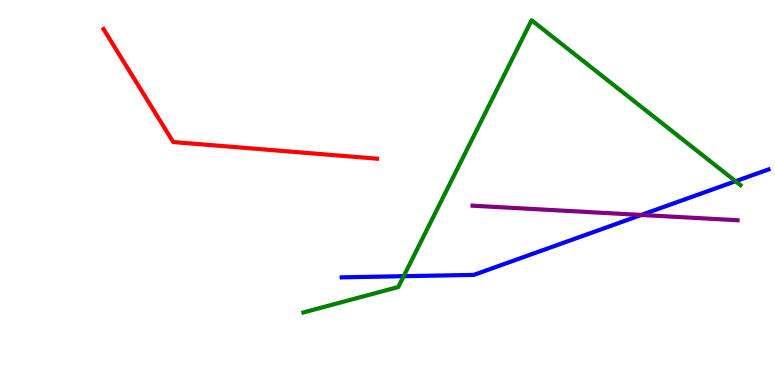[{'lines': ['blue', 'red'], 'intersections': []}, {'lines': ['green', 'red'], 'intersections': []}, {'lines': ['purple', 'red'], 'intersections': []}, {'lines': ['blue', 'green'], 'intersections': [{'x': 5.21, 'y': 2.83}, {'x': 9.49, 'y': 5.29}]}, {'lines': ['blue', 'purple'], 'intersections': [{'x': 8.27, 'y': 4.42}]}, {'lines': ['green', 'purple'], 'intersections': []}]